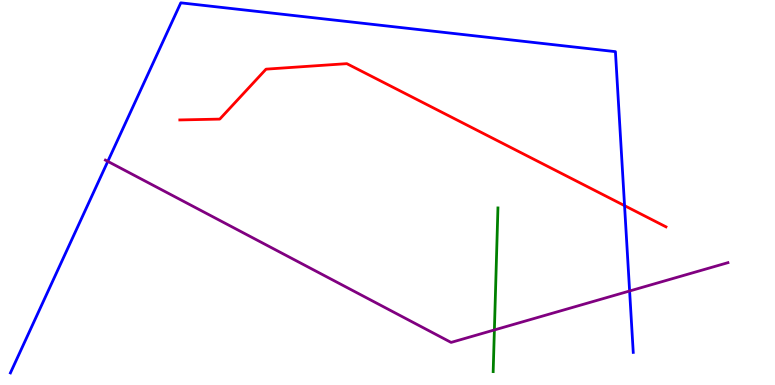[{'lines': ['blue', 'red'], 'intersections': [{'x': 8.06, 'y': 4.66}]}, {'lines': ['green', 'red'], 'intersections': []}, {'lines': ['purple', 'red'], 'intersections': []}, {'lines': ['blue', 'green'], 'intersections': []}, {'lines': ['blue', 'purple'], 'intersections': [{'x': 1.39, 'y': 5.81}, {'x': 8.12, 'y': 2.44}]}, {'lines': ['green', 'purple'], 'intersections': [{'x': 6.38, 'y': 1.43}]}]